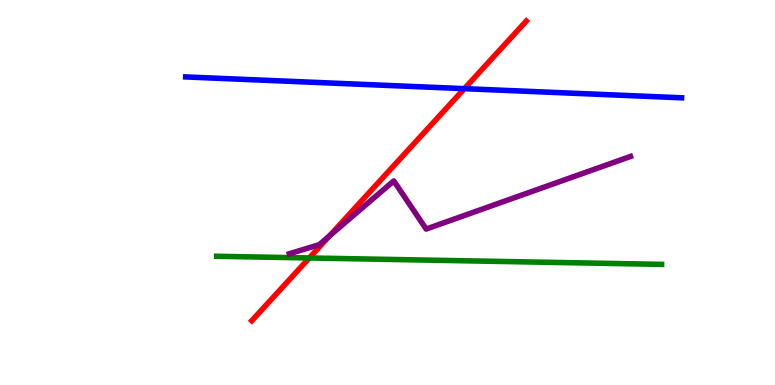[{'lines': ['blue', 'red'], 'intersections': [{'x': 5.99, 'y': 7.7}]}, {'lines': ['green', 'red'], 'intersections': [{'x': 3.99, 'y': 3.3}]}, {'lines': ['purple', 'red'], 'intersections': [{'x': 4.25, 'y': 3.87}]}, {'lines': ['blue', 'green'], 'intersections': []}, {'lines': ['blue', 'purple'], 'intersections': []}, {'lines': ['green', 'purple'], 'intersections': []}]